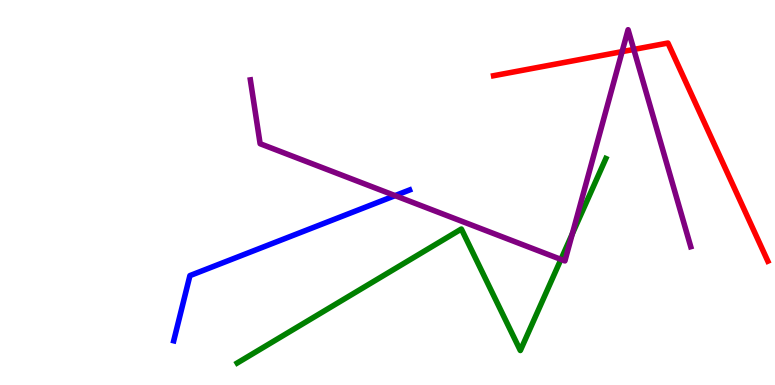[{'lines': ['blue', 'red'], 'intersections': []}, {'lines': ['green', 'red'], 'intersections': []}, {'lines': ['purple', 'red'], 'intersections': [{'x': 8.03, 'y': 8.66}, {'x': 8.18, 'y': 8.72}]}, {'lines': ['blue', 'green'], 'intersections': []}, {'lines': ['blue', 'purple'], 'intersections': [{'x': 5.1, 'y': 4.92}]}, {'lines': ['green', 'purple'], 'intersections': [{'x': 7.24, 'y': 3.26}, {'x': 7.38, 'y': 3.93}]}]